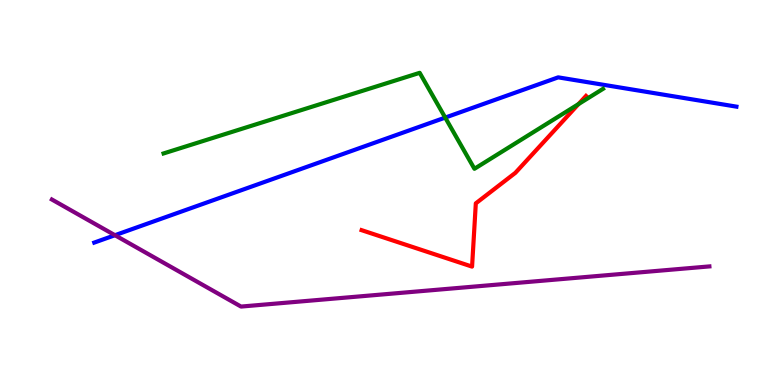[{'lines': ['blue', 'red'], 'intersections': []}, {'lines': ['green', 'red'], 'intersections': [{'x': 7.46, 'y': 7.3}]}, {'lines': ['purple', 'red'], 'intersections': []}, {'lines': ['blue', 'green'], 'intersections': [{'x': 5.74, 'y': 6.95}]}, {'lines': ['blue', 'purple'], 'intersections': [{'x': 1.48, 'y': 3.89}]}, {'lines': ['green', 'purple'], 'intersections': []}]